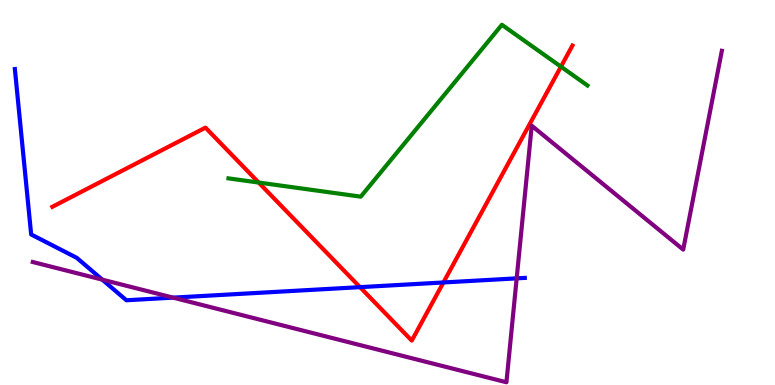[{'lines': ['blue', 'red'], 'intersections': [{'x': 4.65, 'y': 2.54}, {'x': 5.72, 'y': 2.66}]}, {'lines': ['green', 'red'], 'intersections': [{'x': 3.34, 'y': 5.26}, {'x': 7.24, 'y': 8.27}]}, {'lines': ['purple', 'red'], 'intersections': []}, {'lines': ['blue', 'green'], 'intersections': []}, {'lines': ['blue', 'purple'], 'intersections': [{'x': 1.32, 'y': 2.74}, {'x': 2.23, 'y': 2.27}, {'x': 6.67, 'y': 2.77}]}, {'lines': ['green', 'purple'], 'intersections': []}]